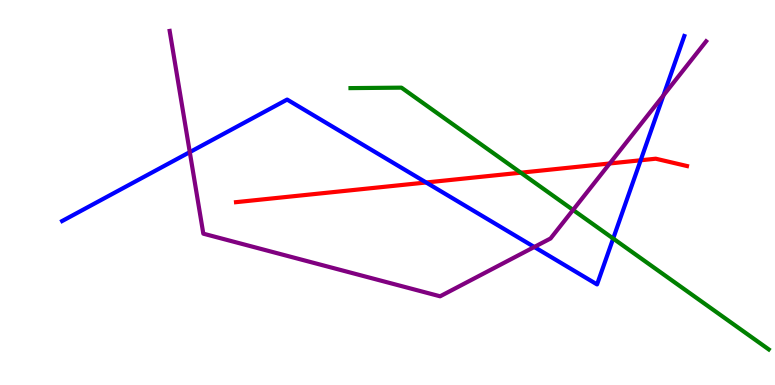[{'lines': ['blue', 'red'], 'intersections': [{'x': 5.5, 'y': 5.26}, {'x': 8.27, 'y': 5.84}]}, {'lines': ['green', 'red'], 'intersections': [{'x': 6.72, 'y': 5.51}]}, {'lines': ['purple', 'red'], 'intersections': [{'x': 7.87, 'y': 5.75}]}, {'lines': ['blue', 'green'], 'intersections': [{'x': 7.91, 'y': 3.8}]}, {'lines': ['blue', 'purple'], 'intersections': [{'x': 2.45, 'y': 6.05}, {'x': 6.89, 'y': 3.58}, {'x': 8.56, 'y': 7.52}]}, {'lines': ['green', 'purple'], 'intersections': [{'x': 7.39, 'y': 4.55}]}]